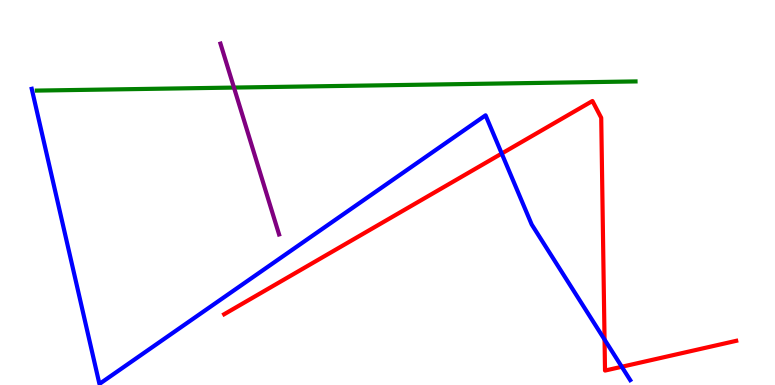[{'lines': ['blue', 'red'], 'intersections': [{'x': 6.47, 'y': 6.01}, {'x': 7.8, 'y': 1.18}, {'x': 8.02, 'y': 0.474}]}, {'lines': ['green', 'red'], 'intersections': []}, {'lines': ['purple', 'red'], 'intersections': []}, {'lines': ['blue', 'green'], 'intersections': []}, {'lines': ['blue', 'purple'], 'intersections': []}, {'lines': ['green', 'purple'], 'intersections': [{'x': 3.02, 'y': 7.73}]}]